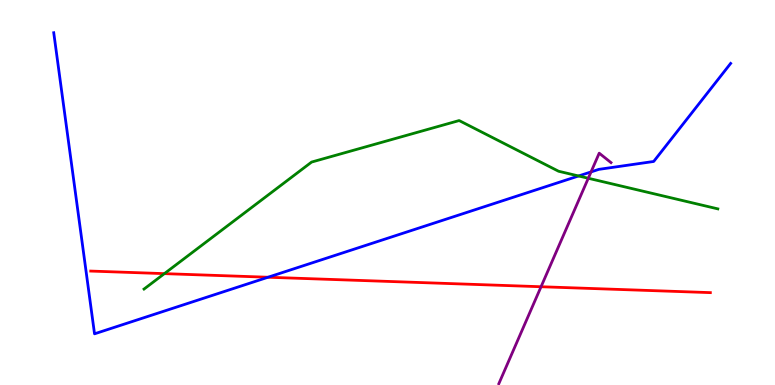[{'lines': ['blue', 'red'], 'intersections': [{'x': 3.46, 'y': 2.8}]}, {'lines': ['green', 'red'], 'intersections': [{'x': 2.12, 'y': 2.89}]}, {'lines': ['purple', 'red'], 'intersections': [{'x': 6.98, 'y': 2.55}]}, {'lines': ['blue', 'green'], 'intersections': [{'x': 7.47, 'y': 5.43}]}, {'lines': ['blue', 'purple'], 'intersections': [{'x': 7.63, 'y': 5.53}]}, {'lines': ['green', 'purple'], 'intersections': [{'x': 7.59, 'y': 5.37}]}]